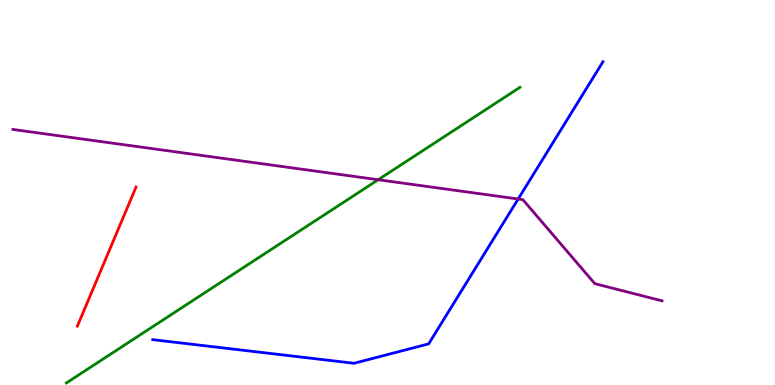[{'lines': ['blue', 'red'], 'intersections': []}, {'lines': ['green', 'red'], 'intersections': []}, {'lines': ['purple', 'red'], 'intersections': []}, {'lines': ['blue', 'green'], 'intersections': []}, {'lines': ['blue', 'purple'], 'intersections': [{'x': 6.69, 'y': 4.83}]}, {'lines': ['green', 'purple'], 'intersections': [{'x': 4.88, 'y': 5.33}]}]